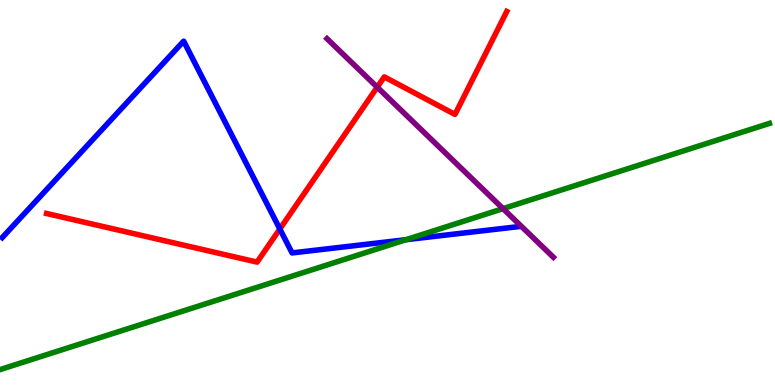[{'lines': ['blue', 'red'], 'intersections': [{'x': 3.61, 'y': 4.05}]}, {'lines': ['green', 'red'], 'intersections': []}, {'lines': ['purple', 'red'], 'intersections': [{'x': 4.87, 'y': 7.74}]}, {'lines': ['blue', 'green'], 'intersections': [{'x': 5.24, 'y': 3.77}]}, {'lines': ['blue', 'purple'], 'intersections': []}, {'lines': ['green', 'purple'], 'intersections': [{'x': 6.49, 'y': 4.58}]}]